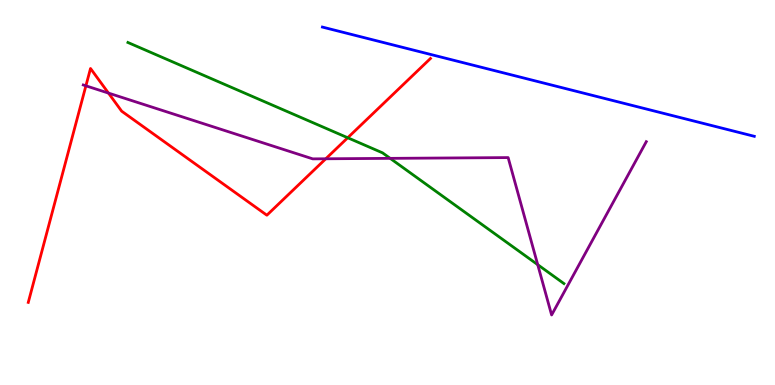[{'lines': ['blue', 'red'], 'intersections': []}, {'lines': ['green', 'red'], 'intersections': [{'x': 4.49, 'y': 6.42}]}, {'lines': ['purple', 'red'], 'intersections': [{'x': 1.11, 'y': 7.77}, {'x': 1.4, 'y': 7.58}, {'x': 4.2, 'y': 5.88}]}, {'lines': ['blue', 'green'], 'intersections': []}, {'lines': ['blue', 'purple'], 'intersections': []}, {'lines': ['green', 'purple'], 'intersections': [{'x': 5.03, 'y': 5.89}, {'x': 6.94, 'y': 3.13}]}]